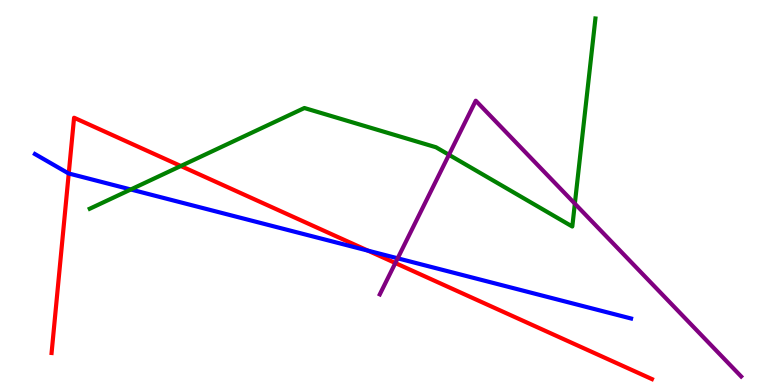[{'lines': ['blue', 'red'], 'intersections': [{'x': 0.887, 'y': 5.49}, {'x': 4.75, 'y': 3.49}]}, {'lines': ['green', 'red'], 'intersections': [{'x': 2.33, 'y': 5.69}]}, {'lines': ['purple', 'red'], 'intersections': [{'x': 5.1, 'y': 3.17}]}, {'lines': ['blue', 'green'], 'intersections': [{'x': 1.69, 'y': 5.08}]}, {'lines': ['blue', 'purple'], 'intersections': [{'x': 5.13, 'y': 3.29}]}, {'lines': ['green', 'purple'], 'intersections': [{'x': 5.79, 'y': 5.98}, {'x': 7.42, 'y': 4.71}]}]